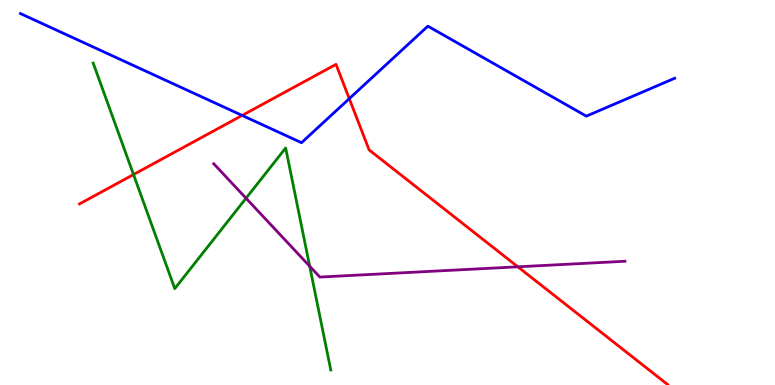[{'lines': ['blue', 'red'], 'intersections': [{'x': 3.12, 'y': 7.0}, {'x': 4.51, 'y': 7.44}]}, {'lines': ['green', 'red'], 'intersections': [{'x': 1.72, 'y': 5.47}]}, {'lines': ['purple', 'red'], 'intersections': [{'x': 6.68, 'y': 3.07}]}, {'lines': ['blue', 'green'], 'intersections': []}, {'lines': ['blue', 'purple'], 'intersections': []}, {'lines': ['green', 'purple'], 'intersections': [{'x': 3.17, 'y': 4.85}, {'x': 4.0, 'y': 3.09}]}]